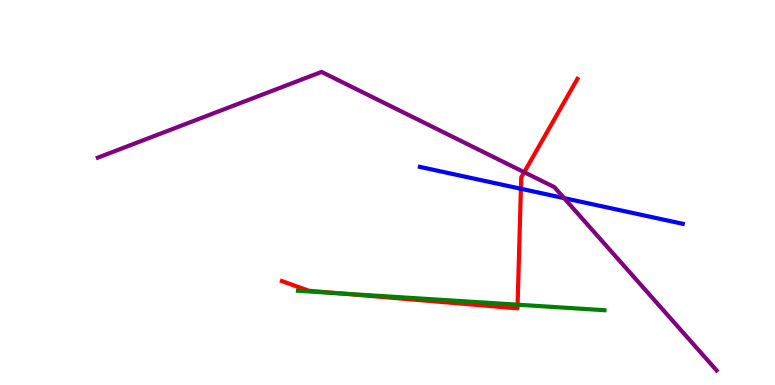[{'lines': ['blue', 'red'], 'intersections': [{'x': 6.72, 'y': 5.1}]}, {'lines': ['green', 'red'], 'intersections': [{'x': 4.39, 'y': 2.38}, {'x': 6.68, 'y': 2.09}]}, {'lines': ['purple', 'red'], 'intersections': [{'x': 6.76, 'y': 5.53}]}, {'lines': ['blue', 'green'], 'intersections': []}, {'lines': ['blue', 'purple'], 'intersections': [{'x': 7.28, 'y': 4.85}]}, {'lines': ['green', 'purple'], 'intersections': []}]